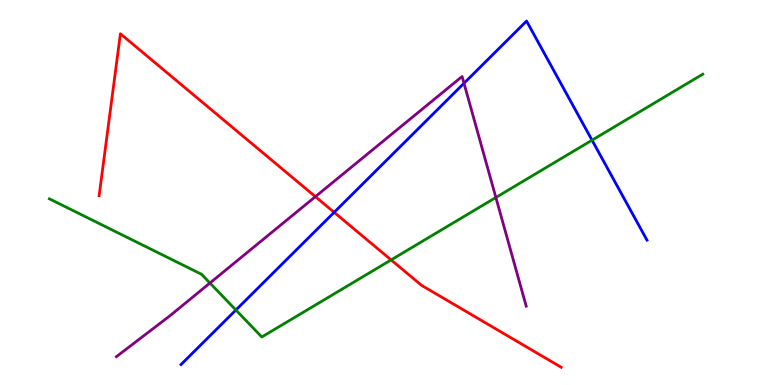[{'lines': ['blue', 'red'], 'intersections': [{'x': 4.31, 'y': 4.48}]}, {'lines': ['green', 'red'], 'intersections': [{'x': 5.05, 'y': 3.25}]}, {'lines': ['purple', 'red'], 'intersections': [{'x': 4.07, 'y': 4.89}]}, {'lines': ['blue', 'green'], 'intersections': [{'x': 3.04, 'y': 1.95}, {'x': 7.64, 'y': 6.36}]}, {'lines': ['blue', 'purple'], 'intersections': [{'x': 5.99, 'y': 7.84}]}, {'lines': ['green', 'purple'], 'intersections': [{'x': 2.71, 'y': 2.65}, {'x': 6.4, 'y': 4.87}]}]